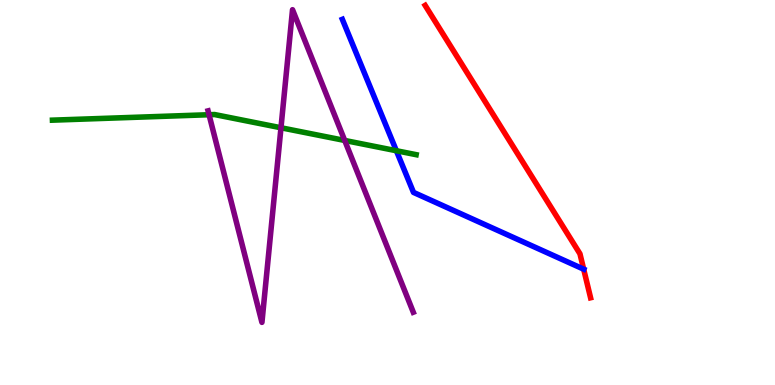[{'lines': ['blue', 'red'], 'intersections': [{'x': 7.53, 'y': 3.01}]}, {'lines': ['green', 'red'], 'intersections': []}, {'lines': ['purple', 'red'], 'intersections': []}, {'lines': ['blue', 'green'], 'intersections': [{'x': 5.11, 'y': 6.08}]}, {'lines': ['blue', 'purple'], 'intersections': []}, {'lines': ['green', 'purple'], 'intersections': [{'x': 2.7, 'y': 7.02}, {'x': 3.63, 'y': 6.68}, {'x': 4.45, 'y': 6.35}]}]